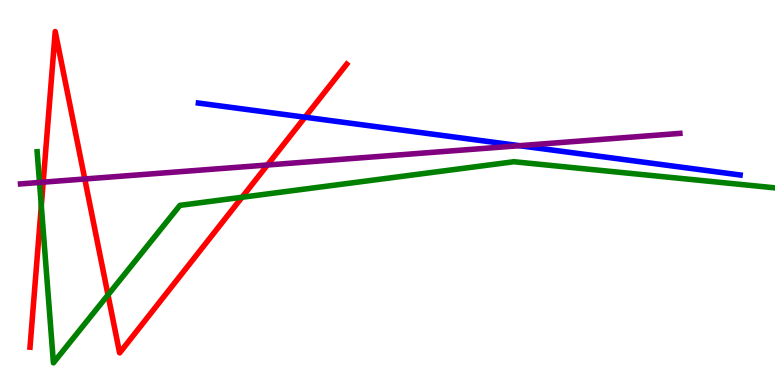[{'lines': ['blue', 'red'], 'intersections': [{'x': 3.94, 'y': 6.96}]}, {'lines': ['green', 'red'], 'intersections': [{'x': 0.533, 'y': 4.65}, {'x': 1.39, 'y': 2.34}, {'x': 3.12, 'y': 4.88}]}, {'lines': ['purple', 'red'], 'intersections': [{'x': 0.557, 'y': 5.27}, {'x': 1.09, 'y': 5.35}, {'x': 3.45, 'y': 5.71}]}, {'lines': ['blue', 'green'], 'intersections': []}, {'lines': ['blue', 'purple'], 'intersections': [{'x': 6.7, 'y': 6.22}]}, {'lines': ['green', 'purple'], 'intersections': [{'x': 0.51, 'y': 5.26}]}]